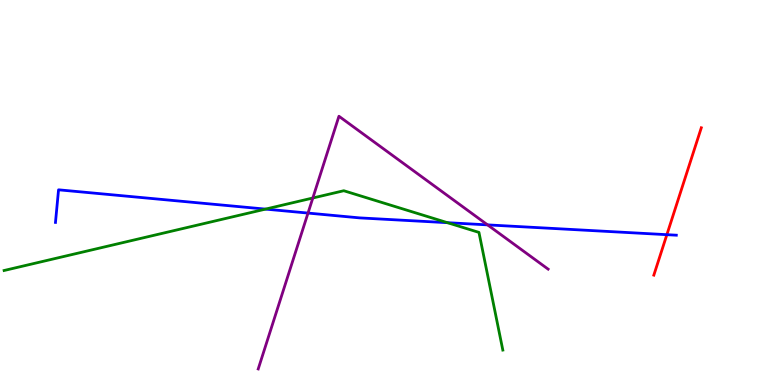[{'lines': ['blue', 'red'], 'intersections': [{'x': 8.6, 'y': 3.9}]}, {'lines': ['green', 'red'], 'intersections': []}, {'lines': ['purple', 'red'], 'intersections': []}, {'lines': ['blue', 'green'], 'intersections': [{'x': 3.43, 'y': 4.57}, {'x': 5.77, 'y': 4.22}]}, {'lines': ['blue', 'purple'], 'intersections': [{'x': 3.97, 'y': 4.47}, {'x': 6.29, 'y': 4.16}]}, {'lines': ['green', 'purple'], 'intersections': [{'x': 4.04, 'y': 4.86}]}]